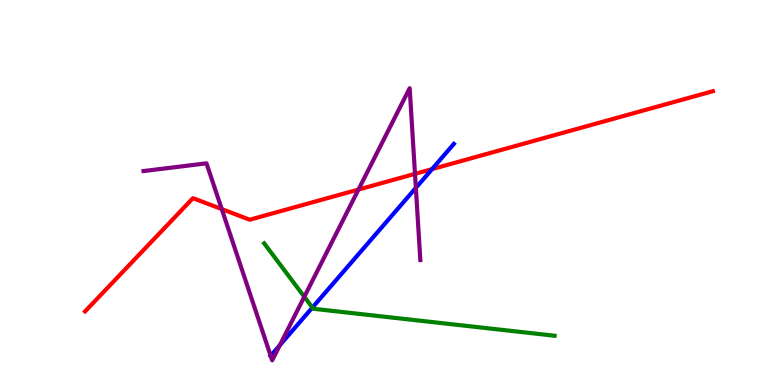[{'lines': ['blue', 'red'], 'intersections': [{'x': 5.57, 'y': 5.61}]}, {'lines': ['green', 'red'], 'intersections': []}, {'lines': ['purple', 'red'], 'intersections': [{'x': 2.86, 'y': 4.57}, {'x': 4.63, 'y': 5.08}, {'x': 5.35, 'y': 5.48}]}, {'lines': ['blue', 'green'], 'intersections': [{'x': 4.03, 'y': 2.01}]}, {'lines': ['blue', 'purple'], 'intersections': [{'x': 3.49, 'y': 0.758}, {'x': 3.61, 'y': 1.03}, {'x': 5.37, 'y': 5.12}]}, {'lines': ['green', 'purple'], 'intersections': [{'x': 3.93, 'y': 2.29}]}]